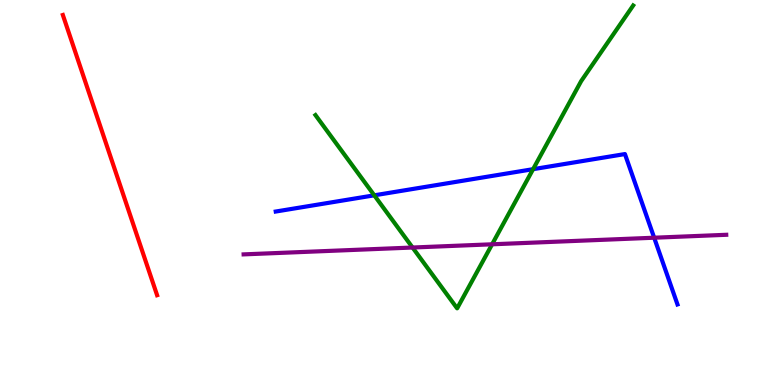[{'lines': ['blue', 'red'], 'intersections': []}, {'lines': ['green', 'red'], 'intersections': []}, {'lines': ['purple', 'red'], 'intersections': []}, {'lines': ['blue', 'green'], 'intersections': [{'x': 4.83, 'y': 4.93}, {'x': 6.88, 'y': 5.61}]}, {'lines': ['blue', 'purple'], 'intersections': [{'x': 8.44, 'y': 3.83}]}, {'lines': ['green', 'purple'], 'intersections': [{'x': 5.32, 'y': 3.57}, {'x': 6.35, 'y': 3.65}]}]